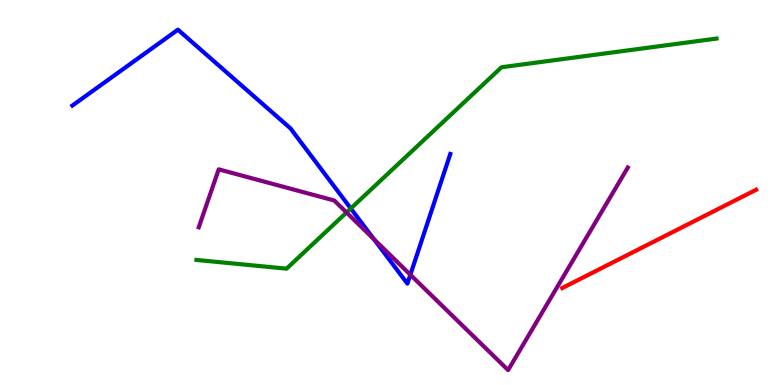[{'lines': ['blue', 'red'], 'intersections': []}, {'lines': ['green', 'red'], 'intersections': []}, {'lines': ['purple', 'red'], 'intersections': []}, {'lines': ['blue', 'green'], 'intersections': [{'x': 4.53, 'y': 4.58}]}, {'lines': ['blue', 'purple'], 'intersections': [{'x': 4.83, 'y': 3.79}, {'x': 5.29, 'y': 2.86}]}, {'lines': ['green', 'purple'], 'intersections': [{'x': 4.47, 'y': 4.48}]}]